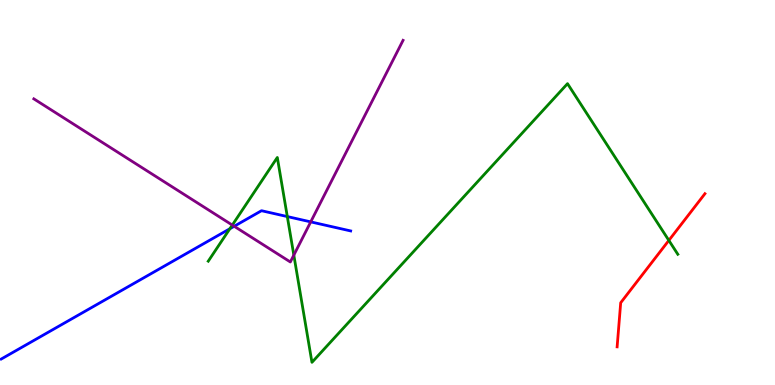[{'lines': ['blue', 'red'], 'intersections': []}, {'lines': ['green', 'red'], 'intersections': [{'x': 8.63, 'y': 3.76}]}, {'lines': ['purple', 'red'], 'intersections': []}, {'lines': ['blue', 'green'], 'intersections': [{'x': 2.97, 'y': 4.06}, {'x': 3.71, 'y': 4.37}]}, {'lines': ['blue', 'purple'], 'intersections': [{'x': 3.02, 'y': 4.12}, {'x': 4.01, 'y': 4.24}]}, {'lines': ['green', 'purple'], 'intersections': [{'x': 3.0, 'y': 4.15}, {'x': 3.79, 'y': 3.37}]}]